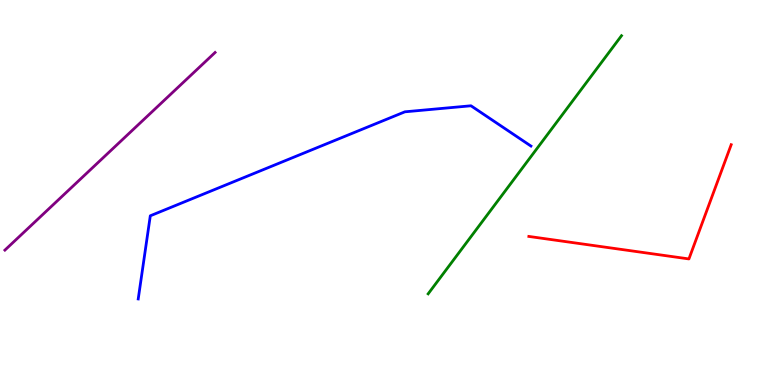[{'lines': ['blue', 'red'], 'intersections': []}, {'lines': ['green', 'red'], 'intersections': []}, {'lines': ['purple', 'red'], 'intersections': []}, {'lines': ['blue', 'green'], 'intersections': []}, {'lines': ['blue', 'purple'], 'intersections': []}, {'lines': ['green', 'purple'], 'intersections': []}]